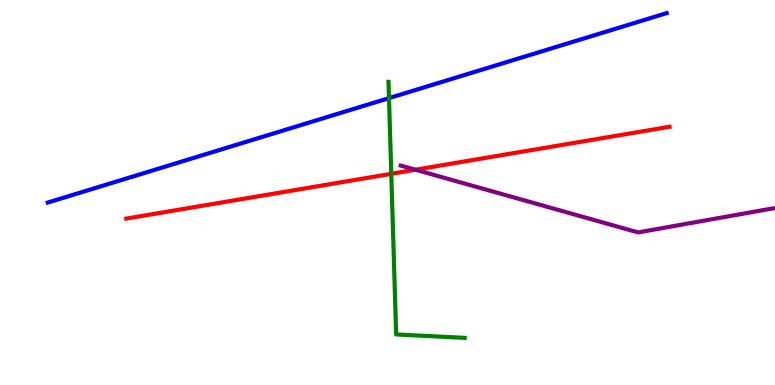[{'lines': ['blue', 'red'], 'intersections': []}, {'lines': ['green', 'red'], 'intersections': [{'x': 5.05, 'y': 5.49}]}, {'lines': ['purple', 'red'], 'intersections': [{'x': 5.36, 'y': 5.59}]}, {'lines': ['blue', 'green'], 'intersections': [{'x': 5.02, 'y': 7.45}]}, {'lines': ['blue', 'purple'], 'intersections': []}, {'lines': ['green', 'purple'], 'intersections': []}]